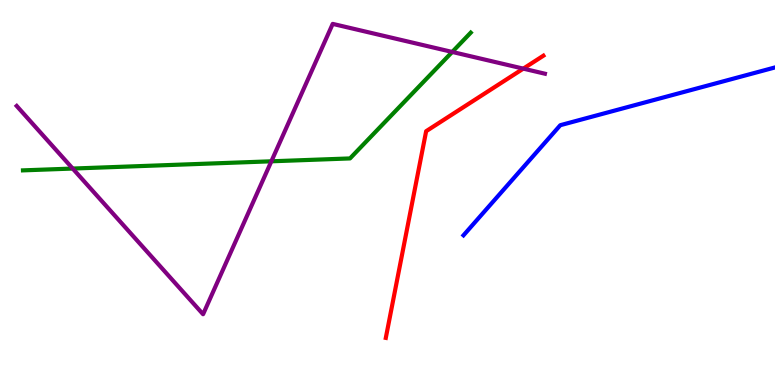[{'lines': ['blue', 'red'], 'intersections': []}, {'lines': ['green', 'red'], 'intersections': []}, {'lines': ['purple', 'red'], 'intersections': [{'x': 6.75, 'y': 8.22}]}, {'lines': ['blue', 'green'], 'intersections': []}, {'lines': ['blue', 'purple'], 'intersections': []}, {'lines': ['green', 'purple'], 'intersections': [{'x': 0.938, 'y': 5.62}, {'x': 3.5, 'y': 5.81}, {'x': 5.84, 'y': 8.65}]}]